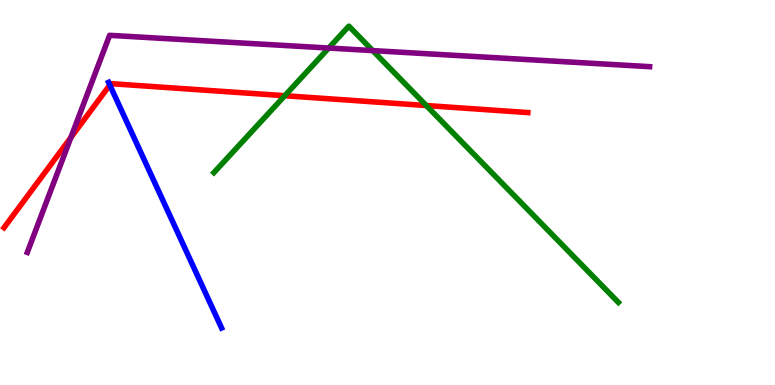[{'lines': ['blue', 'red'], 'intersections': [{'x': 1.42, 'y': 7.79}]}, {'lines': ['green', 'red'], 'intersections': [{'x': 3.67, 'y': 7.51}, {'x': 5.5, 'y': 7.26}]}, {'lines': ['purple', 'red'], 'intersections': [{'x': 0.915, 'y': 6.43}]}, {'lines': ['blue', 'green'], 'intersections': []}, {'lines': ['blue', 'purple'], 'intersections': []}, {'lines': ['green', 'purple'], 'intersections': [{'x': 4.24, 'y': 8.75}, {'x': 4.81, 'y': 8.69}]}]